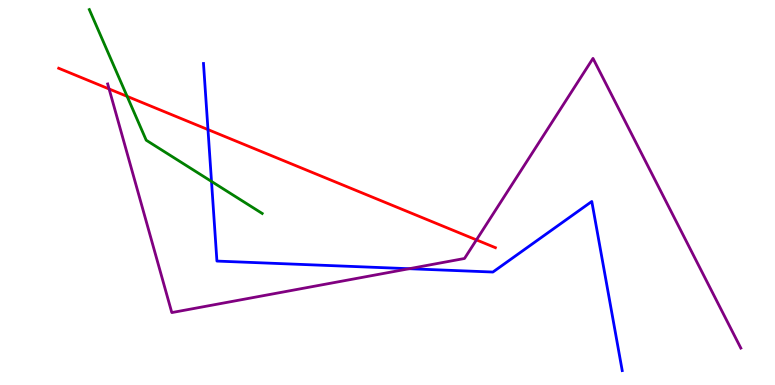[{'lines': ['blue', 'red'], 'intersections': [{'x': 2.68, 'y': 6.63}]}, {'lines': ['green', 'red'], 'intersections': [{'x': 1.64, 'y': 7.5}]}, {'lines': ['purple', 'red'], 'intersections': [{'x': 1.41, 'y': 7.69}, {'x': 6.15, 'y': 3.77}]}, {'lines': ['blue', 'green'], 'intersections': [{'x': 2.73, 'y': 5.29}]}, {'lines': ['blue', 'purple'], 'intersections': [{'x': 5.28, 'y': 3.02}]}, {'lines': ['green', 'purple'], 'intersections': []}]